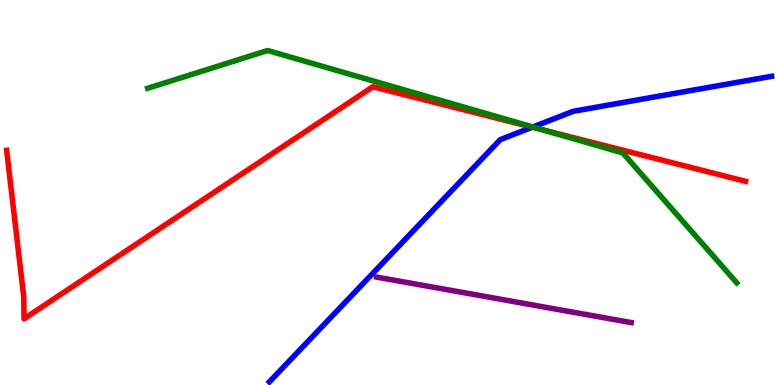[{'lines': ['blue', 'red'], 'intersections': [{'x': 6.87, 'y': 6.7}]}, {'lines': ['green', 'red'], 'intersections': [{'x': 7.01, 'y': 6.62}]}, {'lines': ['purple', 'red'], 'intersections': []}, {'lines': ['blue', 'green'], 'intersections': [{'x': 6.88, 'y': 6.7}]}, {'lines': ['blue', 'purple'], 'intersections': []}, {'lines': ['green', 'purple'], 'intersections': []}]